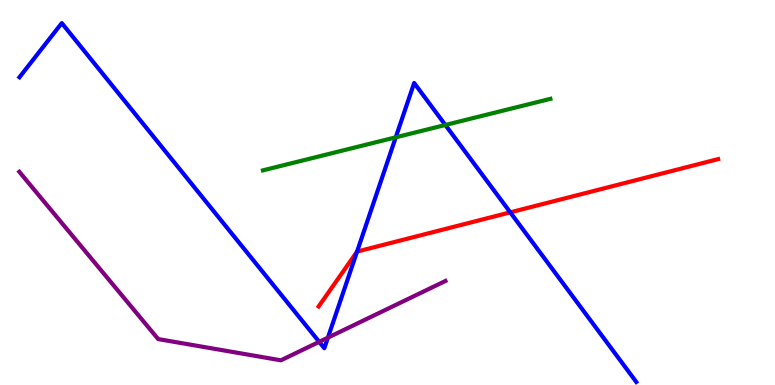[{'lines': ['blue', 'red'], 'intersections': [{'x': 4.61, 'y': 3.46}, {'x': 6.58, 'y': 4.48}]}, {'lines': ['green', 'red'], 'intersections': []}, {'lines': ['purple', 'red'], 'intersections': []}, {'lines': ['blue', 'green'], 'intersections': [{'x': 5.11, 'y': 6.43}, {'x': 5.75, 'y': 6.75}]}, {'lines': ['blue', 'purple'], 'intersections': [{'x': 4.12, 'y': 1.12}, {'x': 4.23, 'y': 1.23}]}, {'lines': ['green', 'purple'], 'intersections': []}]